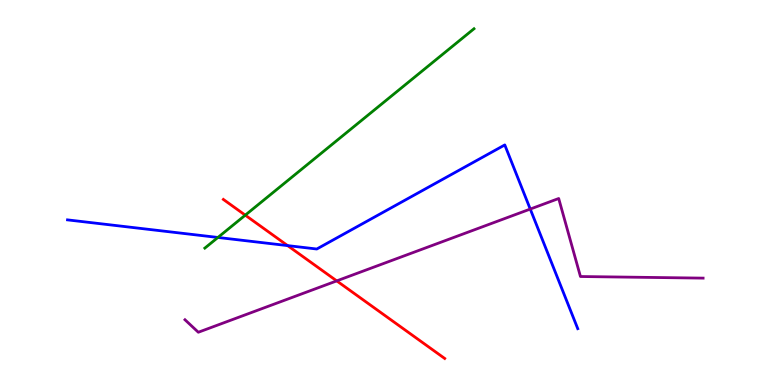[{'lines': ['blue', 'red'], 'intersections': [{'x': 3.71, 'y': 3.62}]}, {'lines': ['green', 'red'], 'intersections': [{'x': 3.16, 'y': 4.41}]}, {'lines': ['purple', 'red'], 'intersections': [{'x': 4.34, 'y': 2.7}]}, {'lines': ['blue', 'green'], 'intersections': [{'x': 2.81, 'y': 3.83}]}, {'lines': ['blue', 'purple'], 'intersections': [{'x': 6.84, 'y': 4.57}]}, {'lines': ['green', 'purple'], 'intersections': []}]